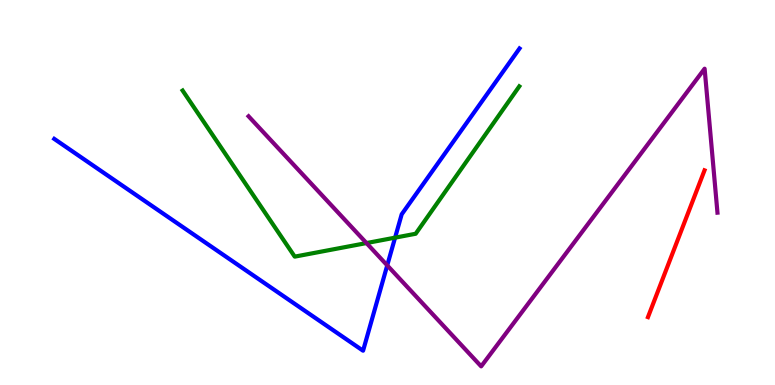[{'lines': ['blue', 'red'], 'intersections': []}, {'lines': ['green', 'red'], 'intersections': []}, {'lines': ['purple', 'red'], 'intersections': []}, {'lines': ['blue', 'green'], 'intersections': [{'x': 5.1, 'y': 3.83}]}, {'lines': ['blue', 'purple'], 'intersections': [{'x': 5.0, 'y': 3.11}]}, {'lines': ['green', 'purple'], 'intersections': [{'x': 4.73, 'y': 3.69}]}]